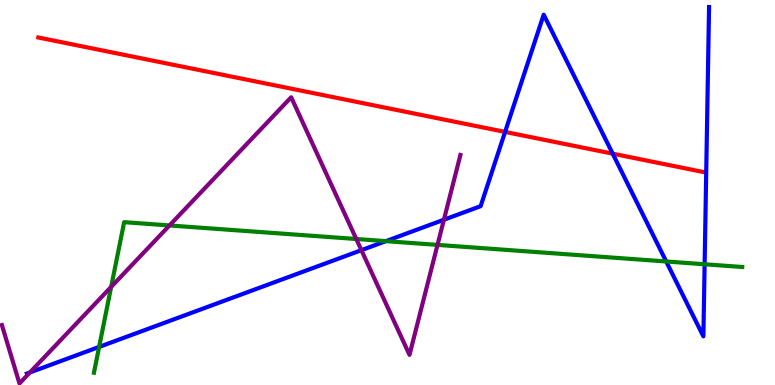[{'lines': ['blue', 'red'], 'intersections': [{'x': 6.52, 'y': 6.57}, {'x': 7.91, 'y': 6.01}]}, {'lines': ['green', 'red'], 'intersections': []}, {'lines': ['purple', 'red'], 'intersections': []}, {'lines': ['blue', 'green'], 'intersections': [{'x': 1.28, 'y': 0.989}, {'x': 4.98, 'y': 3.74}, {'x': 8.6, 'y': 3.21}, {'x': 9.09, 'y': 3.14}]}, {'lines': ['blue', 'purple'], 'intersections': [{'x': 0.386, 'y': 0.326}, {'x': 4.66, 'y': 3.5}, {'x': 5.73, 'y': 4.29}]}, {'lines': ['green', 'purple'], 'intersections': [{'x': 1.43, 'y': 2.55}, {'x': 2.19, 'y': 4.14}, {'x': 4.6, 'y': 3.79}, {'x': 5.65, 'y': 3.64}]}]